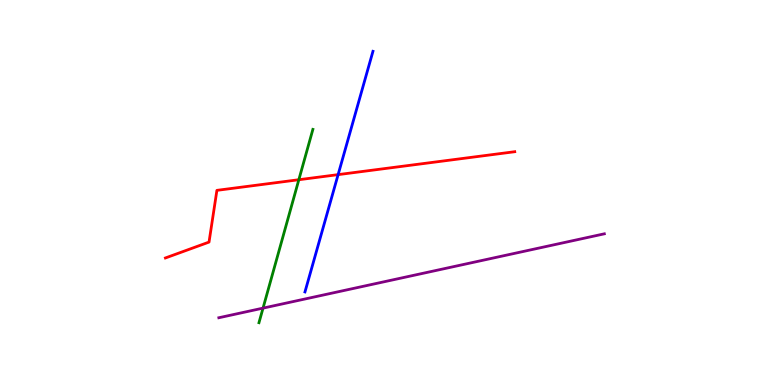[{'lines': ['blue', 'red'], 'intersections': [{'x': 4.36, 'y': 5.46}]}, {'lines': ['green', 'red'], 'intersections': [{'x': 3.86, 'y': 5.33}]}, {'lines': ['purple', 'red'], 'intersections': []}, {'lines': ['blue', 'green'], 'intersections': []}, {'lines': ['blue', 'purple'], 'intersections': []}, {'lines': ['green', 'purple'], 'intersections': [{'x': 3.39, 'y': 2.0}]}]